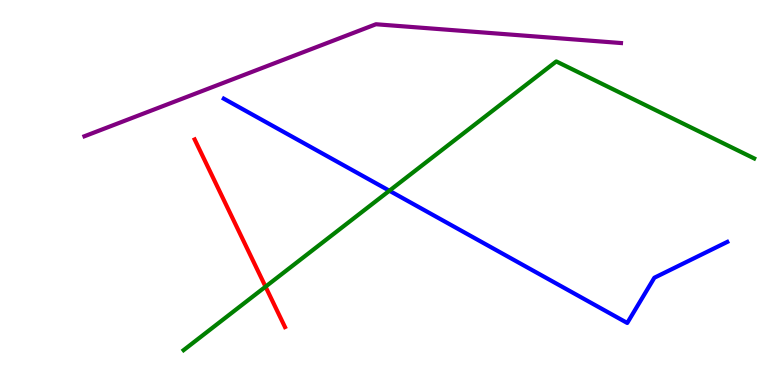[{'lines': ['blue', 'red'], 'intersections': []}, {'lines': ['green', 'red'], 'intersections': [{'x': 3.43, 'y': 2.55}]}, {'lines': ['purple', 'red'], 'intersections': []}, {'lines': ['blue', 'green'], 'intersections': [{'x': 5.02, 'y': 5.05}]}, {'lines': ['blue', 'purple'], 'intersections': []}, {'lines': ['green', 'purple'], 'intersections': []}]